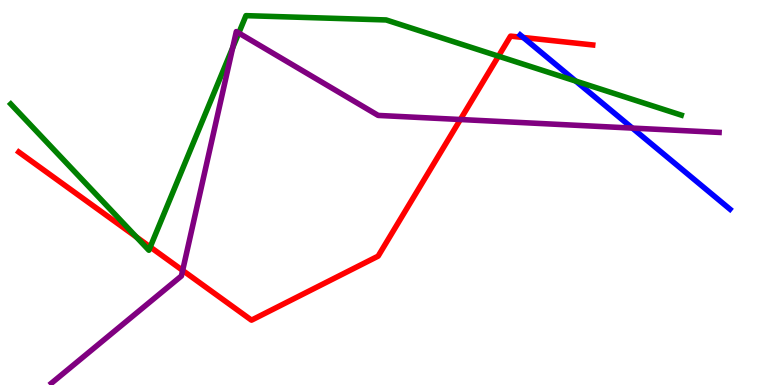[{'lines': ['blue', 'red'], 'intersections': [{'x': 6.75, 'y': 9.03}]}, {'lines': ['green', 'red'], 'intersections': [{'x': 1.76, 'y': 3.84}, {'x': 1.94, 'y': 3.58}, {'x': 6.43, 'y': 8.54}]}, {'lines': ['purple', 'red'], 'intersections': [{'x': 2.36, 'y': 2.98}, {'x': 5.94, 'y': 6.9}]}, {'lines': ['blue', 'green'], 'intersections': [{'x': 7.43, 'y': 7.89}]}, {'lines': ['blue', 'purple'], 'intersections': [{'x': 8.16, 'y': 6.67}]}, {'lines': ['green', 'purple'], 'intersections': [{'x': 3.0, 'y': 8.76}, {'x': 3.08, 'y': 9.14}]}]